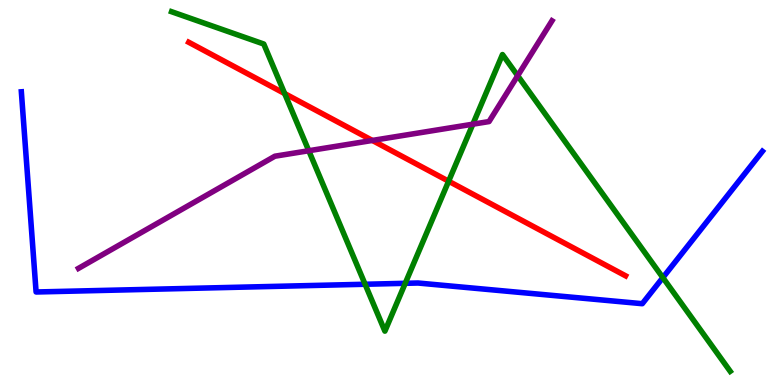[{'lines': ['blue', 'red'], 'intersections': []}, {'lines': ['green', 'red'], 'intersections': [{'x': 3.67, 'y': 7.57}, {'x': 5.79, 'y': 5.29}]}, {'lines': ['purple', 'red'], 'intersections': [{'x': 4.8, 'y': 6.35}]}, {'lines': ['blue', 'green'], 'intersections': [{'x': 4.71, 'y': 2.62}, {'x': 5.23, 'y': 2.64}, {'x': 8.55, 'y': 2.79}]}, {'lines': ['blue', 'purple'], 'intersections': []}, {'lines': ['green', 'purple'], 'intersections': [{'x': 3.98, 'y': 6.08}, {'x': 6.1, 'y': 6.77}, {'x': 6.68, 'y': 8.03}]}]